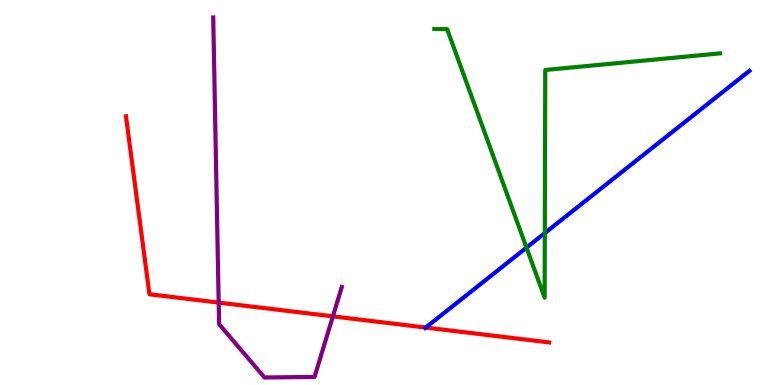[{'lines': ['blue', 'red'], 'intersections': [{'x': 5.49, 'y': 1.49}]}, {'lines': ['green', 'red'], 'intersections': []}, {'lines': ['purple', 'red'], 'intersections': [{'x': 2.82, 'y': 2.14}, {'x': 4.3, 'y': 1.78}]}, {'lines': ['blue', 'green'], 'intersections': [{'x': 6.79, 'y': 3.57}, {'x': 7.03, 'y': 3.95}]}, {'lines': ['blue', 'purple'], 'intersections': []}, {'lines': ['green', 'purple'], 'intersections': []}]